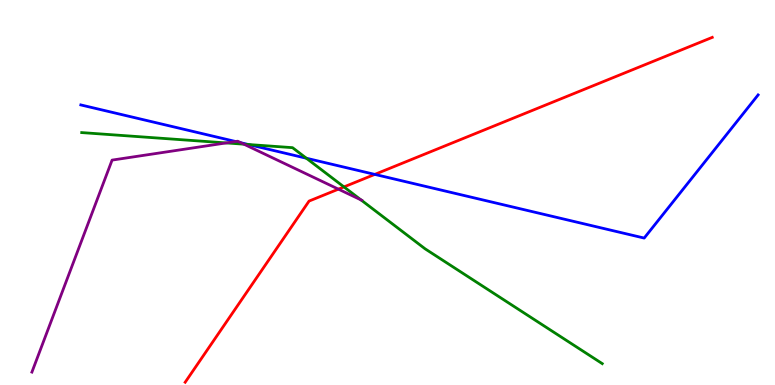[{'lines': ['blue', 'red'], 'intersections': [{'x': 4.84, 'y': 5.47}]}, {'lines': ['green', 'red'], 'intersections': [{'x': 4.44, 'y': 5.15}]}, {'lines': ['purple', 'red'], 'intersections': [{'x': 4.37, 'y': 5.09}]}, {'lines': ['blue', 'green'], 'intersections': [{'x': 3.2, 'y': 6.25}, {'x': 3.95, 'y': 5.89}]}, {'lines': ['blue', 'purple'], 'intersections': [{'x': 3.04, 'y': 6.32}, {'x': 3.11, 'y': 6.29}]}, {'lines': ['green', 'purple'], 'intersections': [{'x': 2.92, 'y': 6.29}, {'x': 3.15, 'y': 6.25}, {'x': 4.66, 'y': 4.81}]}]